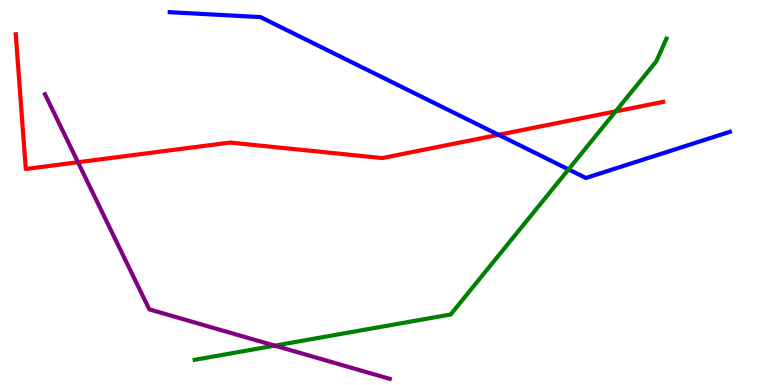[{'lines': ['blue', 'red'], 'intersections': [{'x': 6.43, 'y': 6.5}]}, {'lines': ['green', 'red'], 'intersections': [{'x': 7.94, 'y': 7.11}]}, {'lines': ['purple', 'red'], 'intersections': [{'x': 1.01, 'y': 5.79}]}, {'lines': ['blue', 'green'], 'intersections': [{'x': 7.34, 'y': 5.6}]}, {'lines': ['blue', 'purple'], 'intersections': []}, {'lines': ['green', 'purple'], 'intersections': [{'x': 3.55, 'y': 1.02}]}]